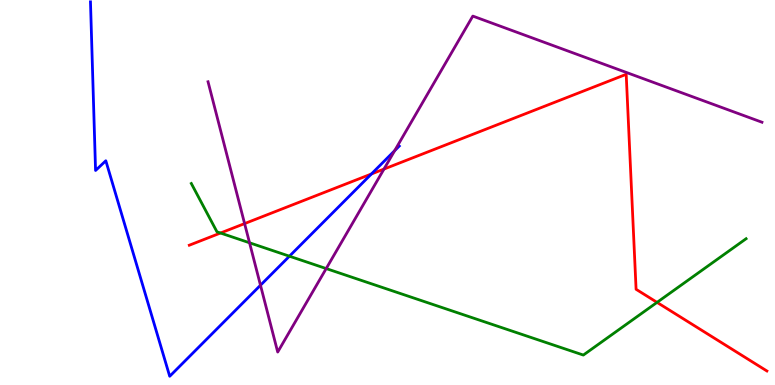[{'lines': ['blue', 'red'], 'intersections': [{'x': 4.79, 'y': 5.48}]}, {'lines': ['green', 'red'], 'intersections': [{'x': 2.85, 'y': 3.95}, {'x': 8.48, 'y': 2.15}]}, {'lines': ['purple', 'red'], 'intersections': [{'x': 3.16, 'y': 4.19}, {'x': 4.95, 'y': 5.61}]}, {'lines': ['blue', 'green'], 'intersections': [{'x': 3.73, 'y': 3.35}]}, {'lines': ['blue', 'purple'], 'intersections': [{'x': 3.36, 'y': 2.59}, {'x': 5.09, 'y': 6.09}]}, {'lines': ['green', 'purple'], 'intersections': [{'x': 3.22, 'y': 3.69}, {'x': 4.21, 'y': 3.02}]}]